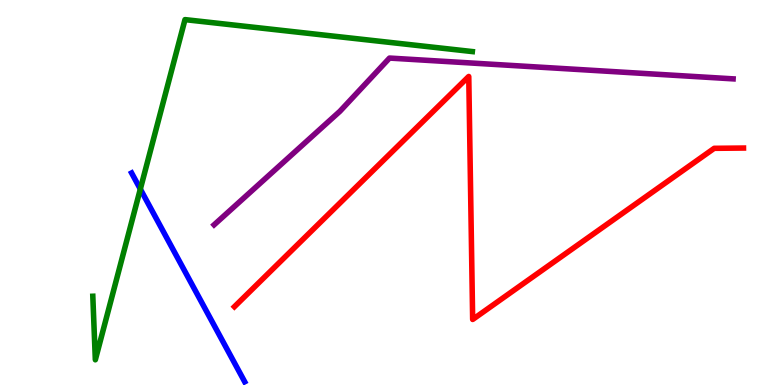[{'lines': ['blue', 'red'], 'intersections': []}, {'lines': ['green', 'red'], 'intersections': []}, {'lines': ['purple', 'red'], 'intersections': []}, {'lines': ['blue', 'green'], 'intersections': [{'x': 1.81, 'y': 5.09}]}, {'lines': ['blue', 'purple'], 'intersections': []}, {'lines': ['green', 'purple'], 'intersections': []}]